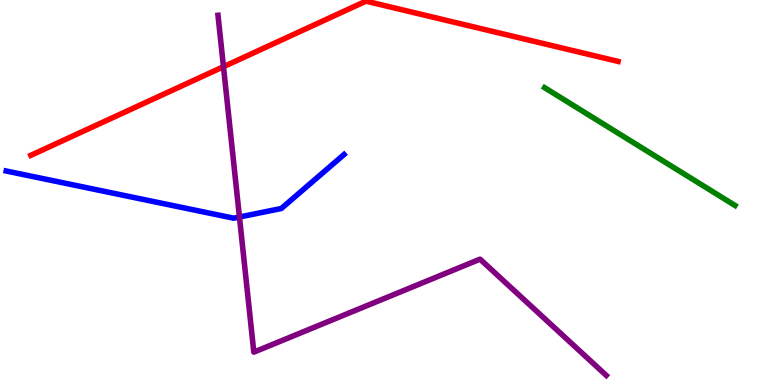[{'lines': ['blue', 'red'], 'intersections': []}, {'lines': ['green', 'red'], 'intersections': []}, {'lines': ['purple', 'red'], 'intersections': [{'x': 2.88, 'y': 8.27}]}, {'lines': ['blue', 'green'], 'intersections': []}, {'lines': ['blue', 'purple'], 'intersections': [{'x': 3.09, 'y': 4.36}]}, {'lines': ['green', 'purple'], 'intersections': []}]